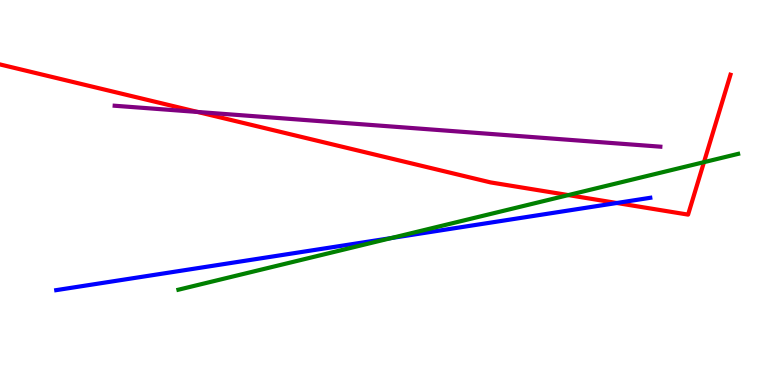[{'lines': ['blue', 'red'], 'intersections': [{'x': 7.96, 'y': 4.73}]}, {'lines': ['green', 'red'], 'intersections': [{'x': 7.33, 'y': 4.93}, {'x': 9.08, 'y': 5.79}]}, {'lines': ['purple', 'red'], 'intersections': [{'x': 2.55, 'y': 7.09}]}, {'lines': ['blue', 'green'], 'intersections': [{'x': 5.05, 'y': 3.82}]}, {'lines': ['blue', 'purple'], 'intersections': []}, {'lines': ['green', 'purple'], 'intersections': []}]